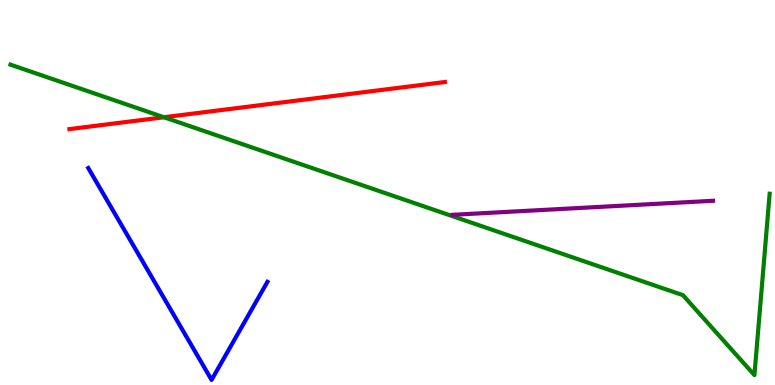[{'lines': ['blue', 'red'], 'intersections': []}, {'lines': ['green', 'red'], 'intersections': [{'x': 2.12, 'y': 6.95}]}, {'lines': ['purple', 'red'], 'intersections': []}, {'lines': ['blue', 'green'], 'intersections': []}, {'lines': ['blue', 'purple'], 'intersections': []}, {'lines': ['green', 'purple'], 'intersections': []}]